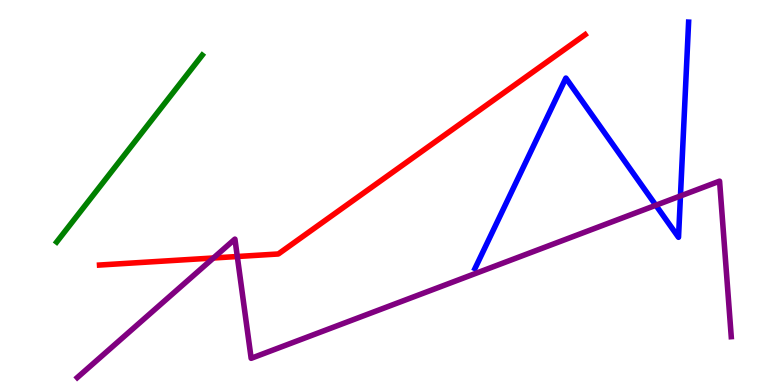[{'lines': ['blue', 'red'], 'intersections': []}, {'lines': ['green', 'red'], 'intersections': []}, {'lines': ['purple', 'red'], 'intersections': [{'x': 2.75, 'y': 3.3}, {'x': 3.06, 'y': 3.34}]}, {'lines': ['blue', 'green'], 'intersections': []}, {'lines': ['blue', 'purple'], 'intersections': [{'x': 8.46, 'y': 4.67}, {'x': 8.78, 'y': 4.91}]}, {'lines': ['green', 'purple'], 'intersections': []}]